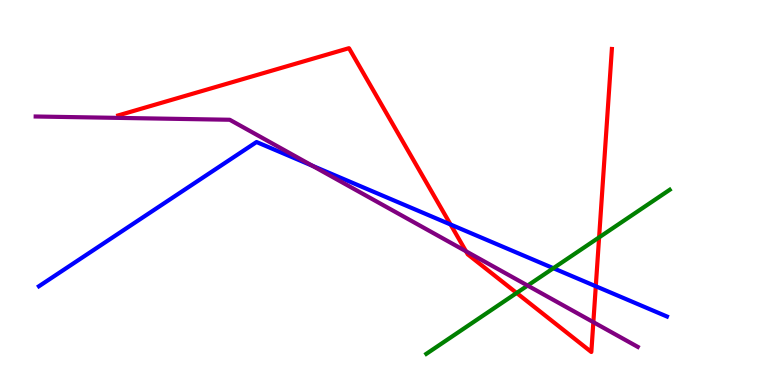[{'lines': ['blue', 'red'], 'intersections': [{'x': 5.81, 'y': 4.17}, {'x': 7.69, 'y': 2.57}]}, {'lines': ['green', 'red'], 'intersections': [{'x': 6.67, 'y': 2.39}, {'x': 7.73, 'y': 3.83}]}, {'lines': ['purple', 'red'], 'intersections': [{'x': 6.01, 'y': 3.47}, {'x': 7.66, 'y': 1.63}]}, {'lines': ['blue', 'green'], 'intersections': [{'x': 7.14, 'y': 3.03}]}, {'lines': ['blue', 'purple'], 'intersections': [{'x': 4.03, 'y': 5.69}]}, {'lines': ['green', 'purple'], 'intersections': [{'x': 6.81, 'y': 2.58}]}]